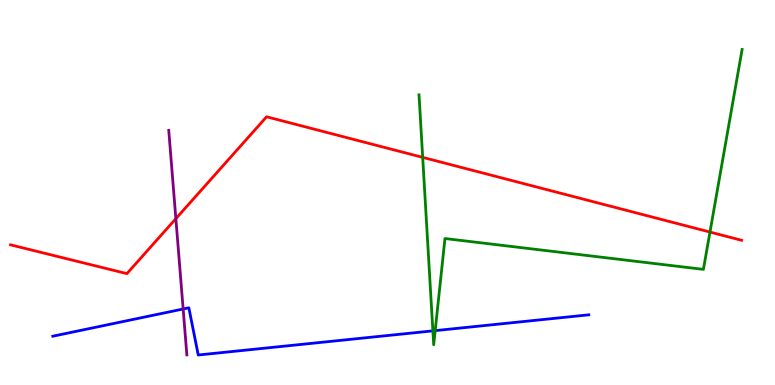[{'lines': ['blue', 'red'], 'intersections': []}, {'lines': ['green', 'red'], 'intersections': [{'x': 5.45, 'y': 5.91}, {'x': 9.16, 'y': 3.97}]}, {'lines': ['purple', 'red'], 'intersections': [{'x': 2.27, 'y': 4.32}]}, {'lines': ['blue', 'green'], 'intersections': [{'x': 5.59, 'y': 1.41}, {'x': 5.62, 'y': 1.41}]}, {'lines': ['blue', 'purple'], 'intersections': [{'x': 2.36, 'y': 1.97}]}, {'lines': ['green', 'purple'], 'intersections': []}]